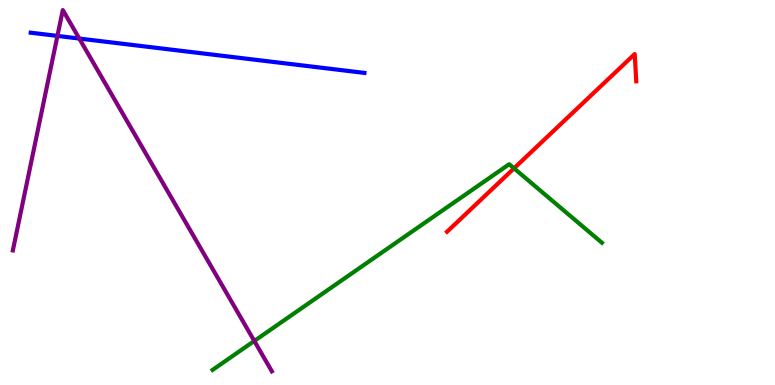[{'lines': ['blue', 'red'], 'intersections': []}, {'lines': ['green', 'red'], 'intersections': [{'x': 6.63, 'y': 5.63}]}, {'lines': ['purple', 'red'], 'intersections': []}, {'lines': ['blue', 'green'], 'intersections': []}, {'lines': ['blue', 'purple'], 'intersections': [{'x': 0.741, 'y': 9.07}, {'x': 1.02, 'y': 9.0}]}, {'lines': ['green', 'purple'], 'intersections': [{'x': 3.28, 'y': 1.14}]}]